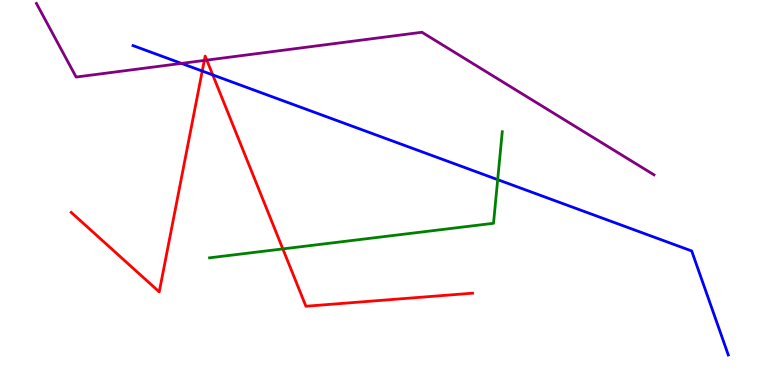[{'lines': ['blue', 'red'], 'intersections': [{'x': 2.61, 'y': 8.15}, {'x': 2.75, 'y': 8.05}]}, {'lines': ['green', 'red'], 'intersections': [{'x': 3.65, 'y': 3.53}]}, {'lines': ['purple', 'red'], 'intersections': [{'x': 2.64, 'y': 8.43}, {'x': 2.67, 'y': 8.44}]}, {'lines': ['blue', 'green'], 'intersections': [{'x': 6.42, 'y': 5.33}]}, {'lines': ['blue', 'purple'], 'intersections': [{'x': 2.34, 'y': 8.35}]}, {'lines': ['green', 'purple'], 'intersections': []}]